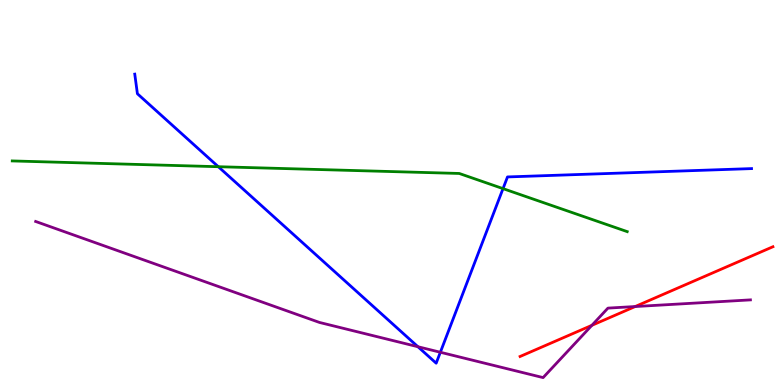[{'lines': ['blue', 'red'], 'intersections': []}, {'lines': ['green', 'red'], 'intersections': []}, {'lines': ['purple', 'red'], 'intersections': [{'x': 7.64, 'y': 1.55}, {'x': 8.2, 'y': 2.04}]}, {'lines': ['blue', 'green'], 'intersections': [{'x': 2.82, 'y': 5.67}, {'x': 6.49, 'y': 5.1}]}, {'lines': ['blue', 'purple'], 'intersections': [{'x': 5.39, 'y': 0.994}, {'x': 5.68, 'y': 0.85}]}, {'lines': ['green', 'purple'], 'intersections': []}]